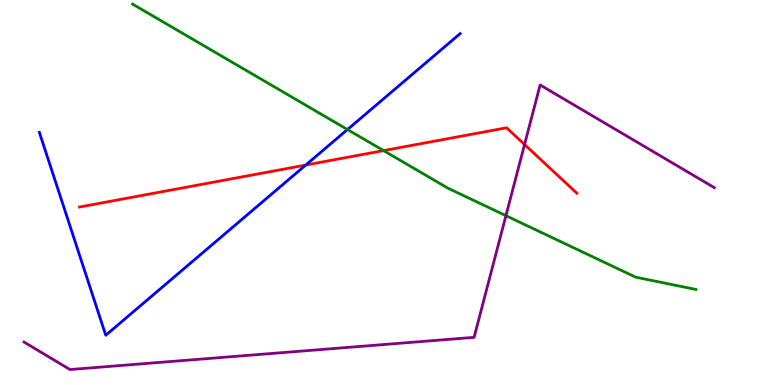[{'lines': ['blue', 'red'], 'intersections': [{'x': 3.95, 'y': 5.71}]}, {'lines': ['green', 'red'], 'intersections': [{'x': 4.95, 'y': 6.09}]}, {'lines': ['purple', 'red'], 'intersections': [{'x': 6.77, 'y': 6.25}]}, {'lines': ['blue', 'green'], 'intersections': [{'x': 4.48, 'y': 6.64}]}, {'lines': ['blue', 'purple'], 'intersections': []}, {'lines': ['green', 'purple'], 'intersections': [{'x': 6.53, 'y': 4.4}]}]